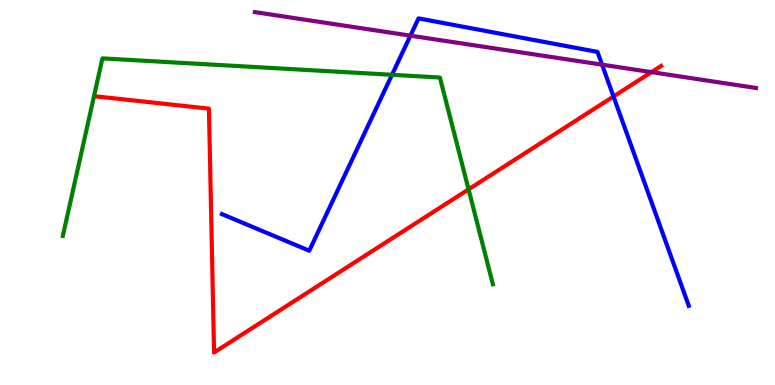[{'lines': ['blue', 'red'], 'intersections': [{'x': 7.92, 'y': 7.49}]}, {'lines': ['green', 'red'], 'intersections': [{'x': 6.05, 'y': 5.08}]}, {'lines': ['purple', 'red'], 'intersections': [{'x': 8.41, 'y': 8.13}]}, {'lines': ['blue', 'green'], 'intersections': [{'x': 5.06, 'y': 8.06}]}, {'lines': ['blue', 'purple'], 'intersections': [{'x': 5.3, 'y': 9.07}, {'x': 7.77, 'y': 8.32}]}, {'lines': ['green', 'purple'], 'intersections': []}]